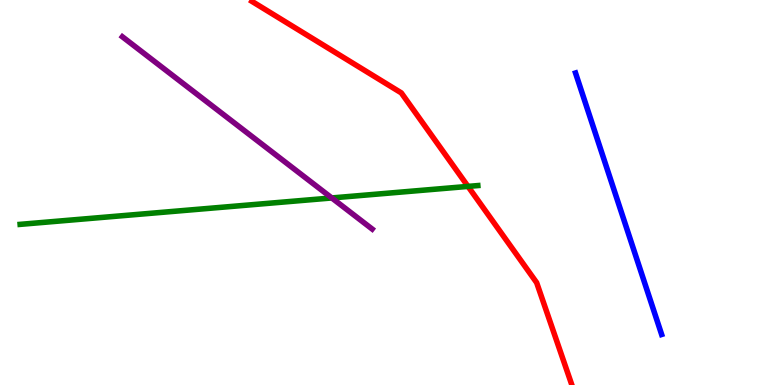[{'lines': ['blue', 'red'], 'intersections': []}, {'lines': ['green', 'red'], 'intersections': [{'x': 6.04, 'y': 5.16}]}, {'lines': ['purple', 'red'], 'intersections': []}, {'lines': ['blue', 'green'], 'intersections': []}, {'lines': ['blue', 'purple'], 'intersections': []}, {'lines': ['green', 'purple'], 'intersections': [{'x': 4.28, 'y': 4.86}]}]